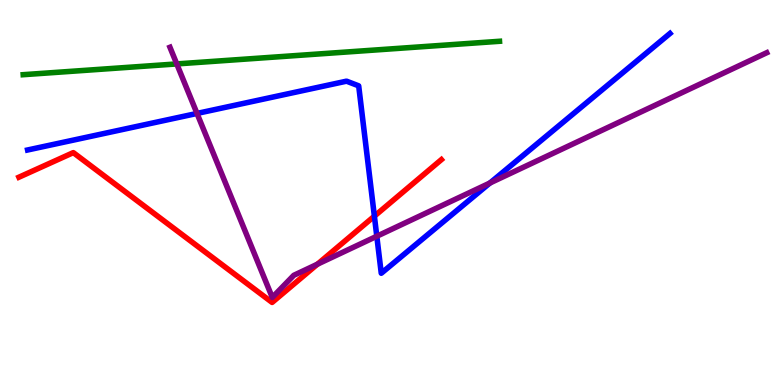[{'lines': ['blue', 'red'], 'intersections': [{'x': 4.83, 'y': 4.39}]}, {'lines': ['green', 'red'], 'intersections': []}, {'lines': ['purple', 'red'], 'intersections': [{'x': 4.1, 'y': 3.14}]}, {'lines': ['blue', 'green'], 'intersections': []}, {'lines': ['blue', 'purple'], 'intersections': [{'x': 2.54, 'y': 7.05}, {'x': 4.86, 'y': 3.86}, {'x': 6.32, 'y': 5.25}]}, {'lines': ['green', 'purple'], 'intersections': [{'x': 2.28, 'y': 8.34}]}]